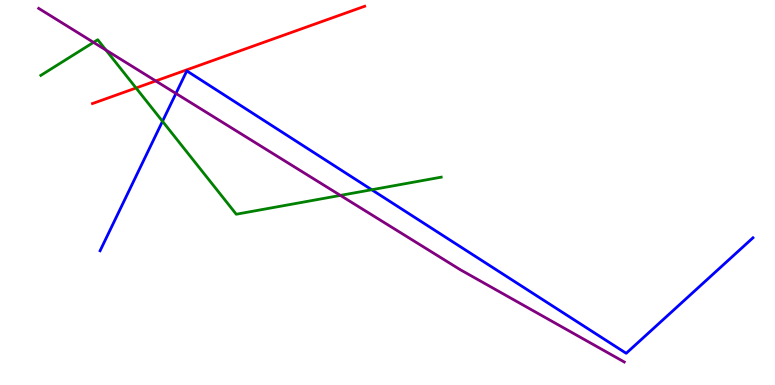[{'lines': ['blue', 'red'], 'intersections': []}, {'lines': ['green', 'red'], 'intersections': [{'x': 1.76, 'y': 7.71}]}, {'lines': ['purple', 'red'], 'intersections': [{'x': 2.01, 'y': 7.9}]}, {'lines': ['blue', 'green'], 'intersections': [{'x': 2.1, 'y': 6.85}, {'x': 4.8, 'y': 5.07}]}, {'lines': ['blue', 'purple'], 'intersections': [{'x': 2.27, 'y': 7.57}]}, {'lines': ['green', 'purple'], 'intersections': [{'x': 1.21, 'y': 8.9}, {'x': 1.37, 'y': 8.7}, {'x': 4.39, 'y': 4.92}]}]